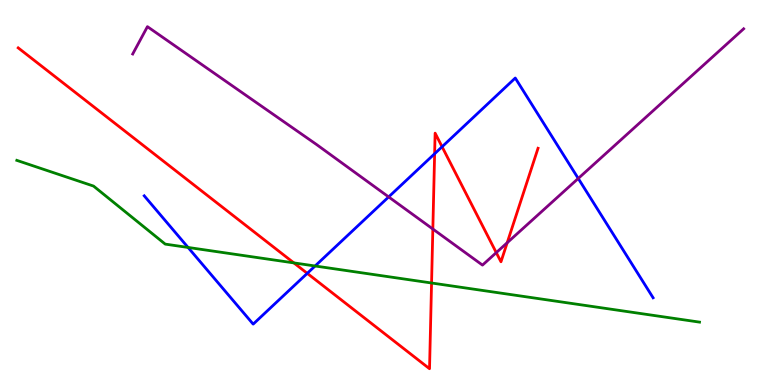[{'lines': ['blue', 'red'], 'intersections': [{'x': 3.96, 'y': 2.9}, {'x': 5.61, 'y': 6.01}, {'x': 5.7, 'y': 6.19}]}, {'lines': ['green', 'red'], 'intersections': [{'x': 3.79, 'y': 3.17}, {'x': 5.57, 'y': 2.65}]}, {'lines': ['purple', 'red'], 'intersections': [{'x': 5.59, 'y': 4.05}, {'x': 6.4, 'y': 3.44}, {'x': 6.54, 'y': 3.69}]}, {'lines': ['blue', 'green'], 'intersections': [{'x': 2.43, 'y': 3.57}, {'x': 4.07, 'y': 3.09}]}, {'lines': ['blue', 'purple'], 'intersections': [{'x': 5.01, 'y': 4.89}, {'x': 7.46, 'y': 5.36}]}, {'lines': ['green', 'purple'], 'intersections': []}]